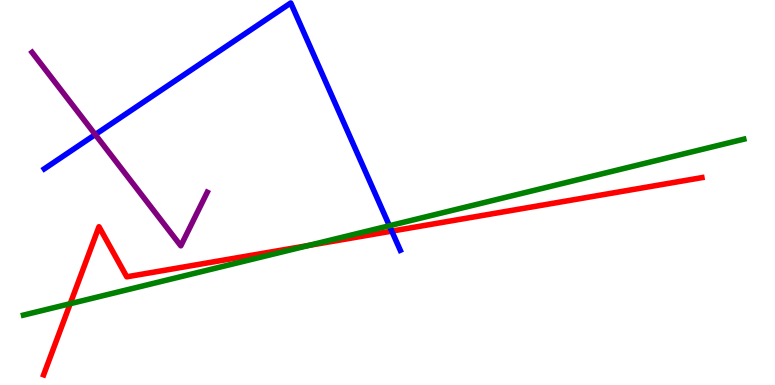[{'lines': ['blue', 'red'], 'intersections': [{'x': 5.06, 'y': 4.0}]}, {'lines': ['green', 'red'], 'intersections': [{'x': 0.906, 'y': 2.11}, {'x': 3.98, 'y': 3.62}]}, {'lines': ['purple', 'red'], 'intersections': []}, {'lines': ['blue', 'green'], 'intersections': [{'x': 5.02, 'y': 4.14}]}, {'lines': ['blue', 'purple'], 'intersections': [{'x': 1.23, 'y': 6.51}]}, {'lines': ['green', 'purple'], 'intersections': []}]